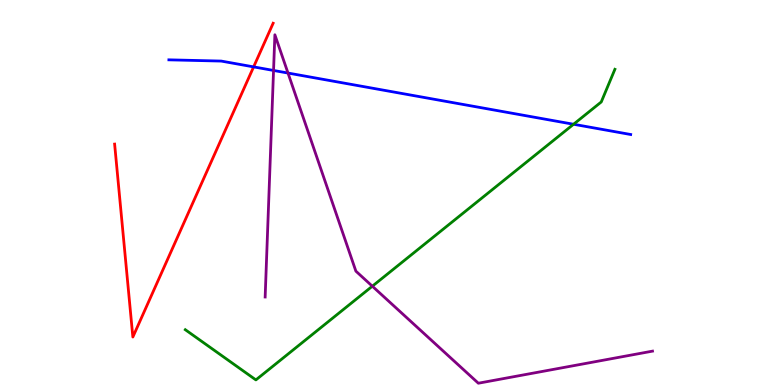[{'lines': ['blue', 'red'], 'intersections': [{'x': 3.27, 'y': 8.26}]}, {'lines': ['green', 'red'], 'intersections': []}, {'lines': ['purple', 'red'], 'intersections': []}, {'lines': ['blue', 'green'], 'intersections': [{'x': 7.4, 'y': 6.77}]}, {'lines': ['blue', 'purple'], 'intersections': [{'x': 3.53, 'y': 8.17}, {'x': 3.72, 'y': 8.1}]}, {'lines': ['green', 'purple'], 'intersections': [{'x': 4.8, 'y': 2.57}]}]